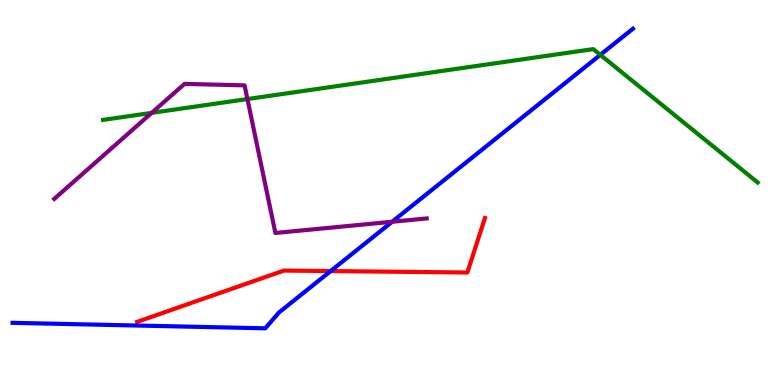[{'lines': ['blue', 'red'], 'intersections': [{'x': 4.27, 'y': 2.96}]}, {'lines': ['green', 'red'], 'intersections': []}, {'lines': ['purple', 'red'], 'intersections': []}, {'lines': ['blue', 'green'], 'intersections': [{'x': 7.75, 'y': 8.58}]}, {'lines': ['blue', 'purple'], 'intersections': [{'x': 5.06, 'y': 4.24}]}, {'lines': ['green', 'purple'], 'intersections': [{'x': 1.96, 'y': 7.07}, {'x': 3.19, 'y': 7.43}]}]